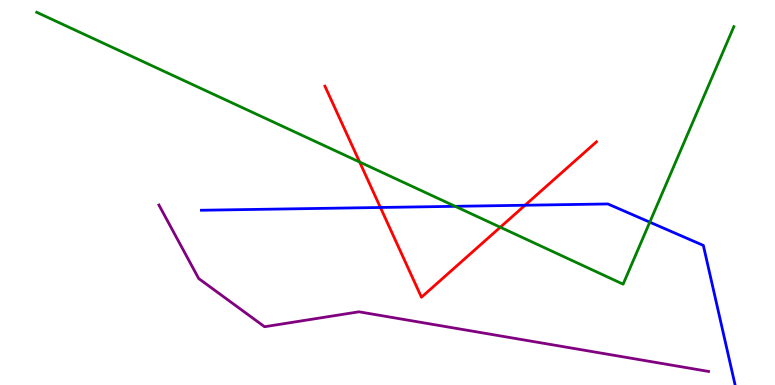[{'lines': ['blue', 'red'], 'intersections': [{'x': 4.91, 'y': 4.61}, {'x': 6.77, 'y': 4.67}]}, {'lines': ['green', 'red'], 'intersections': [{'x': 4.64, 'y': 5.79}, {'x': 6.46, 'y': 4.1}]}, {'lines': ['purple', 'red'], 'intersections': []}, {'lines': ['blue', 'green'], 'intersections': [{'x': 5.87, 'y': 4.64}, {'x': 8.38, 'y': 4.23}]}, {'lines': ['blue', 'purple'], 'intersections': []}, {'lines': ['green', 'purple'], 'intersections': []}]